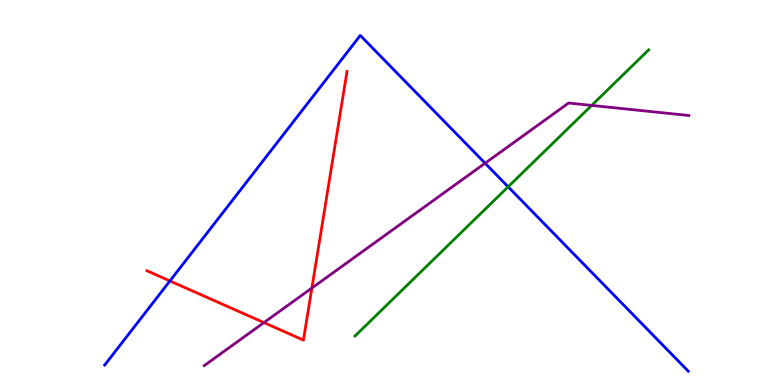[{'lines': ['blue', 'red'], 'intersections': [{'x': 2.19, 'y': 2.7}]}, {'lines': ['green', 'red'], 'intersections': []}, {'lines': ['purple', 'red'], 'intersections': [{'x': 3.41, 'y': 1.62}, {'x': 4.02, 'y': 2.52}]}, {'lines': ['blue', 'green'], 'intersections': [{'x': 6.56, 'y': 5.15}]}, {'lines': ['blue', 'purple'], 'intersections': [{'x': 6.26, 'y': 5.76}]}, {'lines': ['green', 'purple'], 'intersections': [{'x': 7.63, 'y': 7.26}]}]